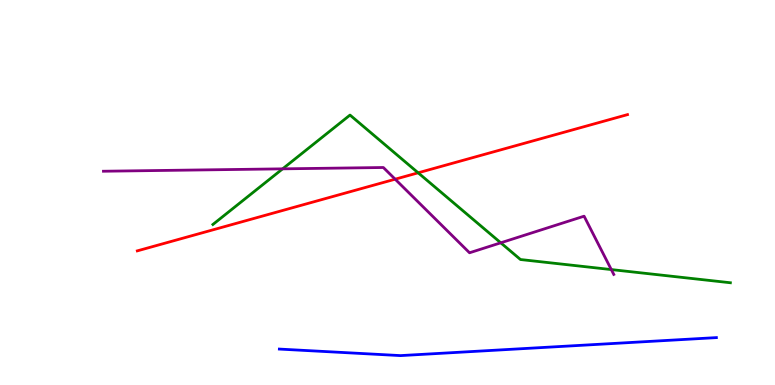[{'lines': ['blue', 'red'], 'intersections': []}, {'lines': ['green', 'red'], 'intersections': [{'x': 5.4, 'y': 5.51}]}, {'lines': ['purple', 'red'], 'intersections': [{'x': 5.1, 'y': 5.35}]}, {'lines': ['blue', 'green'], 'intersections': []}, {'lines': ['blue', 'purple'], 'intersections': []}, {'lines': ['green', 'purple'], 'intersections': [{'x': 3.65, 'y': 5.61}, {'x': 6.46, 'y': 3.69}, {'x': 7.89, 'y': 3.0}]}]